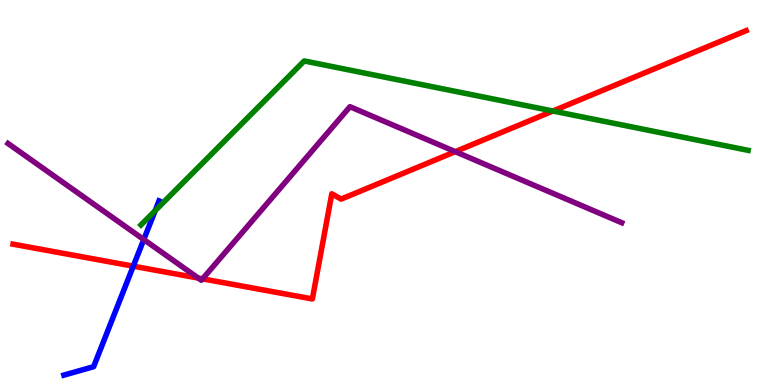[{'lines': ['blue', 'red'], 'intersections': [{'x': 1.72, 'y': 3.09}]}, {'lines': ['green', 'red'], 'intersections': [{'x': 7.13, 'y': 7.12}]}, {'lines': ['purple', 'red'], 'intersections': [{'x': 2.56, 'y': 2.78}, {'x': 2.61, 'y': 2.76}, {'x': 5.87, 'y': 6.06}]}, {'lines': ['blue', 'green'], 'intersections': [{'x': 2.0, 'y': 4.53}]}, {'lines': ['blue', 'purple'], 'intersections': [{'x': 1.86, 'y': 3.78}]}, {'lines': ['green', 'purple'], 'intersections': []}]